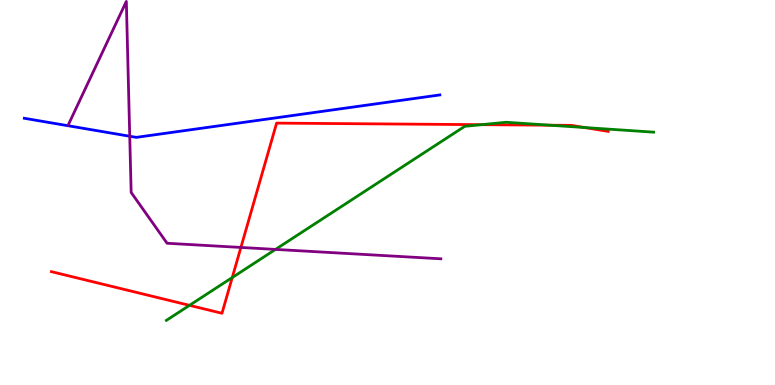[{'lines': ['blue', 'red'], 'intersections': []}, {'lines': ['green', 'red'], 'intersections': [{'x': 2.45, 'y': 2.07}, {'x': 3.0, 'y': 2.79}, {'x': 6.21, 'y': 6.76}, {'x': 7.09, 'y': 6.75}, {'x': 7.54, 'y': 6.69}]}, {'lines': ['purple', 'red'], 'intersections': [{'x': 3.11, 'y': 3.57}]}, {'lines': ['blue', 'green'], 'intersections': []}, {'lines': ['blue', 'purple'], 'intersections': [{'x': 1.67, 'y': 6.46}]}, {'lines': ['green', 'purple'], 'intersections': [{'x': 3.55, 'y': 3.52}]}]